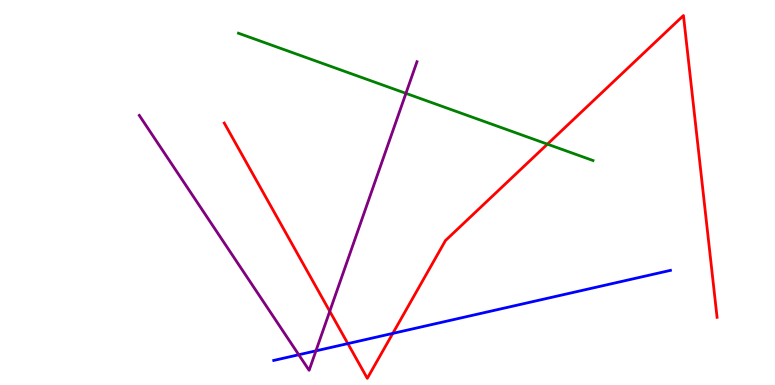[{'lines': ['blue', 'red'], 'intersections': [{'x': 4.49, 'y': 1.08}, {'x': 5.07, 'y': 1.34}]}, {'lines': ['green', 'red'], 'intersections': [{'x': 7.06, 'y': 6.26}]}, {'lines': ['purple', 'red'], 'intersections': [{'x': 4.25, 'y': 1.91}]}, {'lines': ['blue', 'green'], 'intersections': []}, {'lines': ['blue', 'purple'], 'intersections': [{'x': 3.85, 'y': 0.786}, {'x': 4.08, 'y': 0.887}]}, {'lines': ['green', 'purple'], 'intersections': [{'x': 5.24, 'y': 7.58}]}]